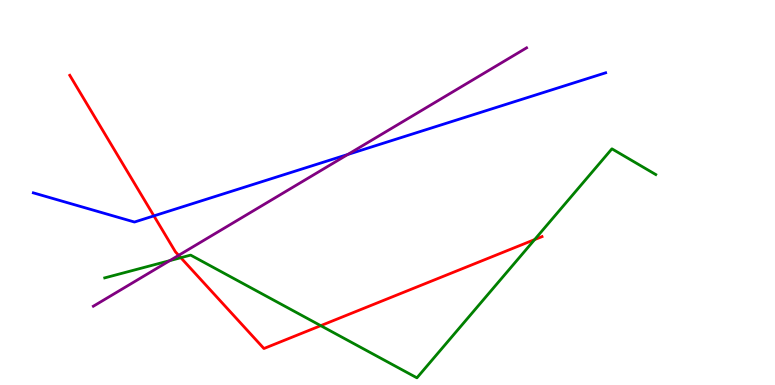[{'lines': ['blue', 'red'], 'intersections': [{'x': 1.99, 'y': 4.39}]}, {'lines': ['green', 'red'], 'intersections': [{'x': 2.33, 'y': 3.31}, {'x': 4.14, 'y': 1.54}, {'x': 6.9, 'y': 3.78}]}, {'lines': ['purple', 'red'], 'intersections': [{'x': 2.31, 'y': 3.37}]}, {'lines': ['blue', 'green'], 'intersections': []}, {'lines': ['blue', 'purple'], 'intersections': [{'x': 4.49, 'y': 5.99}]}, {'lines': ['green', 'purple'], 'intersections': [{'x': 2.19, 'y': 3.23}]}]